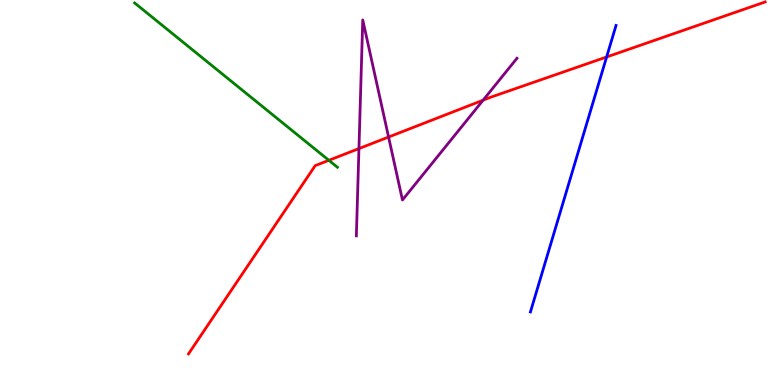[{'lines': ['blue', 'red'], 'intersections': [{'x': 7.83, 'y': 8.52}]}, {'lines': ['green', 'red'], 'intersections': [{'x': 4.24, 'y': 5.84}]}, {'lines': ['purple', 'red'], 'intersections': [{'x': 4.63, 'y': 6.14}, {'x': 5.01, 'y': 6.44}, {'x': 6.23, 'y': 7.4}]}, {'lines': ['blue', 'green'], 'intersections': []}, {'lines': ['blue', 'purple'], 'intersections': []}, {'lines': ['green', 'purple'], 'intersections': []}]